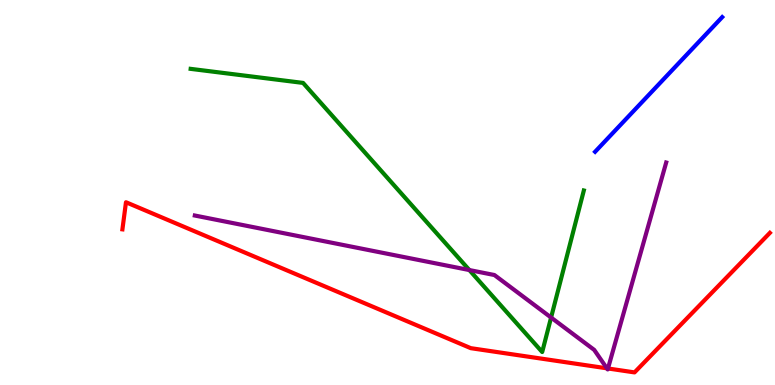[{'lines': ['blue', 'red'], 'intersections': []}, {'lines': ['green', 'red'], 'intersections': []}, {'lines': ['purple', 'red'], 'intersections': [{'x': 7.83, 'y': 0.433}, {'x': 7.84, 'y': 0.429}]}, {'lines': ['blue', 'green'], 'intersections': []}, {'lines': ['blue', 'purple'], 'intersections': []}, {'lines': ['green', 'purple'], 'intersections': [{'x': 6.06, 'y': 2.99}, {'x': 7.11, 'y': 1.75}]}]